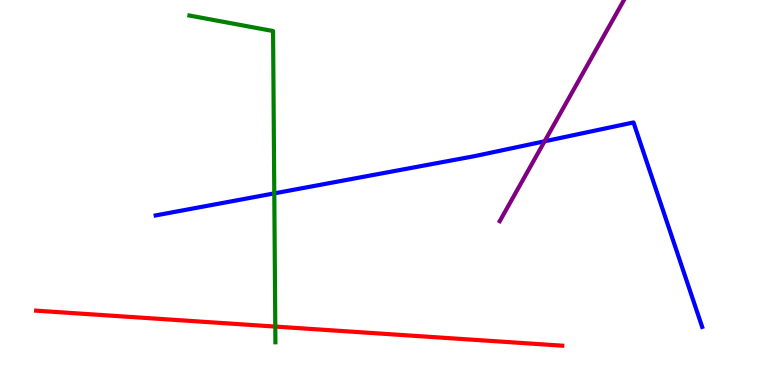[{'lines': ['blue', 'red'], 'intersections': []}, {'lines': ['green', 'red'], 'intersections': [{'x': 3.55, 'y': 1.52}]}, {'lines': ['purple', 'red'], 'intersections': []}, {'lines': ['blue', 'green'], 'intersections': [{'x': 3.54, 'y': 4.98}]}, {'lines': ['blue', 'purple'], 'intersections': [{'x': 7.03, 'y': 6.33}]}, {'lines': ['green', 'purple'], 'intersections': []}]